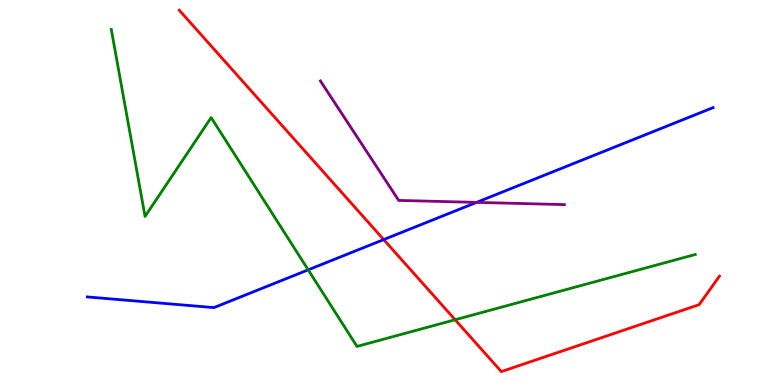[{'lines': ['blue', 'red'], 'intersections': [{'x': 4.95, 'y': 3.78}]}, {'lines': ['green', 'red'], 'intersections': [{'x': 5.87, 'y': 1.69}]}, {'lines': ['purple', 'red'], 'intersections': []}, {'lines': ['blue', 'green'], 'intersections': [{'x': 3.98, 'y': 2.99}]}, {'lines': ['blue', 'purple'], 'intersections': [{'x': 6.15, 'y': 4.74}]}, {'lines': ['green', 'purple'], 'intersections': []}]